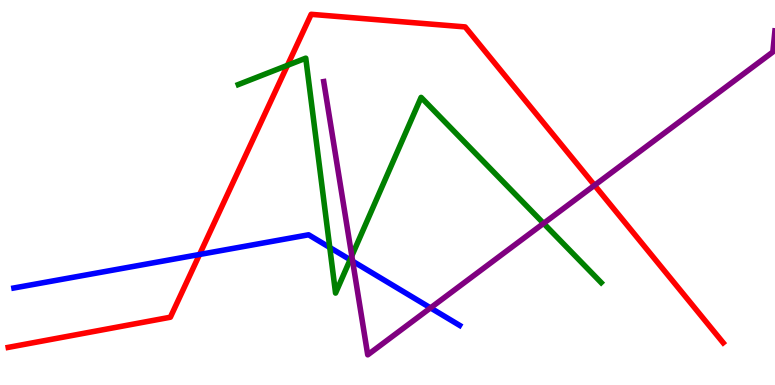[{'lines': ['blue', 'red'], 'intersections': [{'x': 2.57, 'y': 3.39}]}, {'lines': ['green', 'red'], 'intersections': [{'x': 3.71, 'y': 8.3}]}, {'lines': ['purple', 'red'], 'intersections': [{'x': 7.67, 'y': 5.19}]}, {'lines': ['blue', 'green'], 'intersections': [{'x': 4.26, 'y': 3.57}, {'x': 4.52, 'y': 3.25}]}, {'lines': ['blue', 'purple'], 'intersections': [{'x': 4.55, 'y': 3.22}, {'x': 5.56, 'y': 2.0}]}, {'lines': ['green', 'purple'], 'intersections': [{'x': 4.54, 'y': 3.35}, {'x': 7.01, 'y': 4.2}]}]